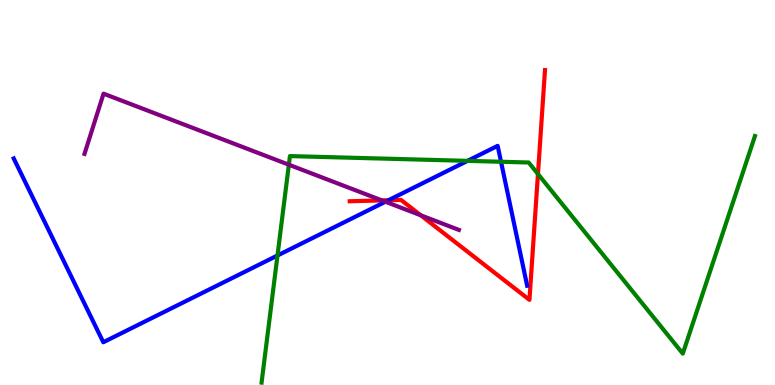[{'lines': ['blue', 'red'], 'intersections': [{'x': 5.01, 'y': 4.8}]}, {'lines': ['green', 'red'], 'intersections': [{'x': 6.94, 'y': 5.48}]}, {'lines': ['purple', 'red'], 'intersections': [{'x': 4.93, 'y': 4.79}, {'x': 5.43, 'y': 4.41}]}, {'lines': ['blue', 'green'], 'intersections': [{'x': 3.58, 'y': 3.36}, {'x': 6.03, 'y': 5.82}, {'x': 6.46, 'y': 5.8}]}, {'lines': ['blue', 'purple'], 'intersections': [{'x': 4.97, 'y': 4.76}]}, {'lines': ['green', 'purple'], 'intersections': [{'x': 3.73, 'y': 5.72}]}]